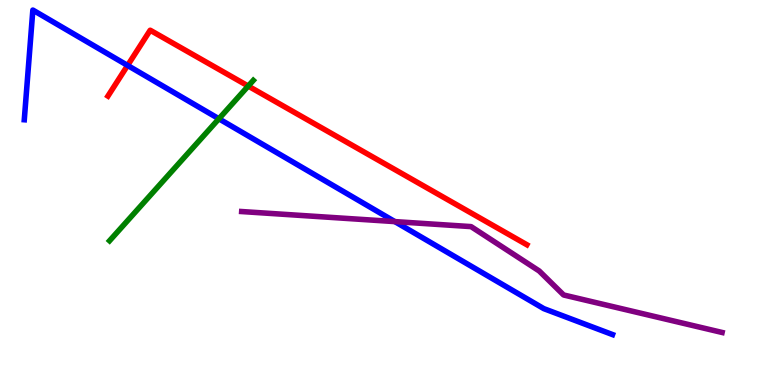[{'lines': ['blue', 'red'], 'intersections': [{'x': 1.65, 'y': 8.3}]}, {'lines': ['green', 'red'], 'intersections': [{'x': 3.2, 'y': 7.76}]}, {'lines': ['purple', 'red'], 'intersections': []}, {'lines': ['blue', 'green'], 'intersections': [{'x': 2.82, 'y': 6.91}]}, {'lines': ['blue', 'purple'], 'intersections': [{'x': 5.09, 'y': 4.24}]}, {'lines': ['green', 'purple'], 'intersections': []}]